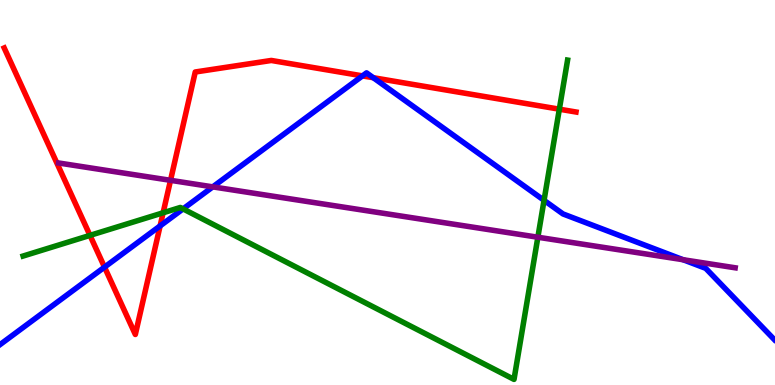[{'lines': ['blue', 'red'], 'intersections': [{'x': 1.35, 'y': 3.06}, {'x': 2.07, 'y': 4.13}, {'x': 4.68, 'y': 8.03}, {'x': 4.82, 'y': 7.98}]}, {'lines': ['green', 'red'], 'intersections': [{'x': 1.16, 'y': 3.89}, {'x': 2.1, 'y': 4.47}, {'x': 7.22, 'y': 7.16}]}, {'lines': ['purple', 'red'], 'intersections': [{'x': 2.2, 'y': 5.32}]}, {'lines': ['blue', 'green'], 'intersections': [{'x': 2.36, 'y': 4.57}, {'x': 7.02, 'y': 4.8}]}, {'lines': ['blue', 'purple'], 'intersections': [{'x': 2.75, 'y': 5.15}, {'x': 8.81, 'y': 3.25}]}, {'lines': ['green', 'purple'], 'intersections': [{'x': 6.94, 'y': 3.84}]}]